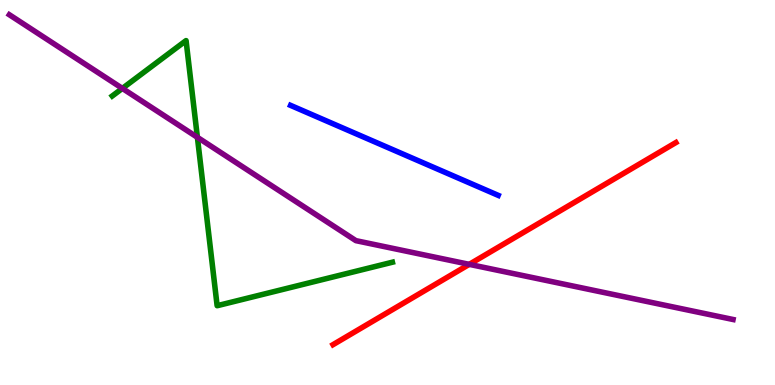[{'lines': ['blue', 'red'], 'intersections': []}, {'lines': ['green', 'red'], 'intersections': []}, {'lines': ['purple', 'red'], 'intersections': [{'x': 6.05, 'y': 3.13}]}, {'lines': ['blue', 'green'], 'intersections': []}, {'lines': ['blue', 'purple'], 'intersections': []}, {'lines': ['green', 'purple'], 'intersections': [{'x': 1.58, 'y': 7.7}, {'x': 2.55, 'y': 6.43}]}]